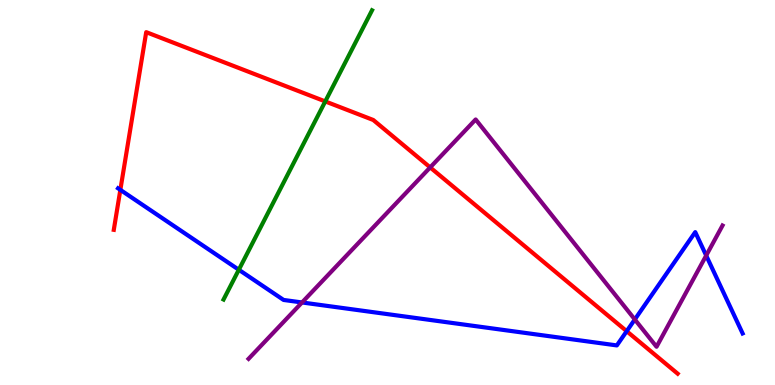[{'lines': ['blue', 'red'], 'intersections': [{'x': 1.55, 'y': 5.07}, {'x': 8.09, 'y': 1.4}]}, {'lines': ['green', 'red'], 'intersections': [{'x': 4.2, 'y': 7.37}]}, {'lines': ['purple', 'red'], 'intersections': [{'x': 5.55, 'y': 5.65}]}, {'lines': ['blue', 'green'], 'intersections': [{'x': 3.08, 'y': 2.99}]}, {'lines': ['blue', 'purple'], 'intersections': [{'x': 3.9, 'y': 2.14}, {'x': 8.19, 'y': 1.7}, {'x': 9.11, 'y': 3.36}]}, {'lines': ['green', 'purple'], 'intersections': []}]